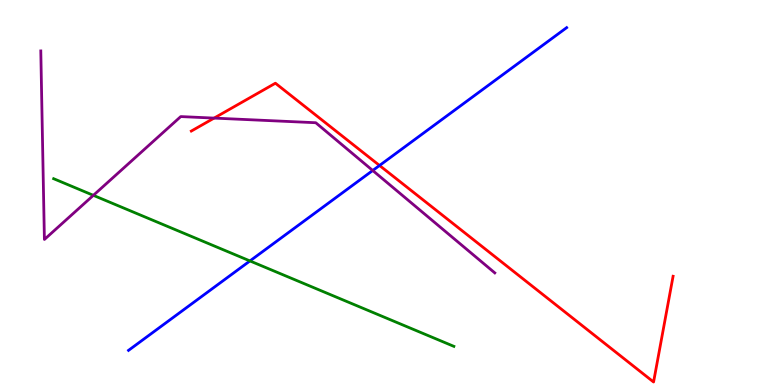[{'lines': ['blue', 'red'], 'intersections': [{'x': 4.9, 'y': 5.7}]}, {'lines': ['green', 'red'], 'intersections': []}, {'lines': ['purple', 'red'], 'intersections': [{'x': 2.76, 'y': 6.93}]}, {'lines': ['blue', 'green'], 'intersections': [{'x': 3.23, 'y': 3.22}]}, {'lines': ['blue', 'purple'], 'intersections': [{'x': 4.81, 'y': 5.57}]}, {'lines': ['green', 'purple'], 'intersections': [{'x': 1.2, 'y': 4.93}]}]